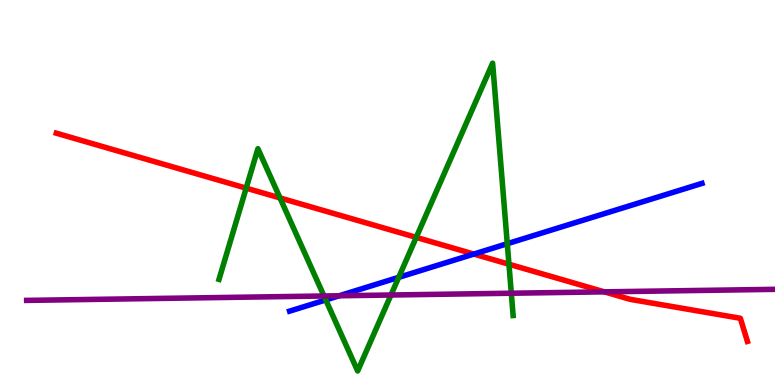[{'lines': ['blue', 'red'], 'intersections': [{'x': 6.11, 'y': 3.4}]}, {'lines': ['green', 'red'], 'intersections': [{'x': 3.18, 'y': 5.11}, {'x': 3.61, 'y': 4.86}, {'x': 5.37, 'y': 3.83}, {'x': 6.57, 'y': 3.14}]}, {'lines': ['purple', 'red'], 'intersections': [{'x': 7.8, 'y': 2.42}]}, {'lines': ['blue', 'green'], 'intersections': [{'x': 4.2, 'y': 2.21}, {'x': 5.14, 'y': 2.8}, {'x': 6.55, 'y': 3.67}]}, {'lines': ['blue', 'purple'], 'intersections': [{'x': 4.38, 'y': 2.32}]}, {'lines': ['green', 'purple'], 'intersections': [{'x': 4.18, 'y': 2.31}, {'x': 5.04, 'y': 2.34}, {'x': 6.6, 'y': 2.38}]}]